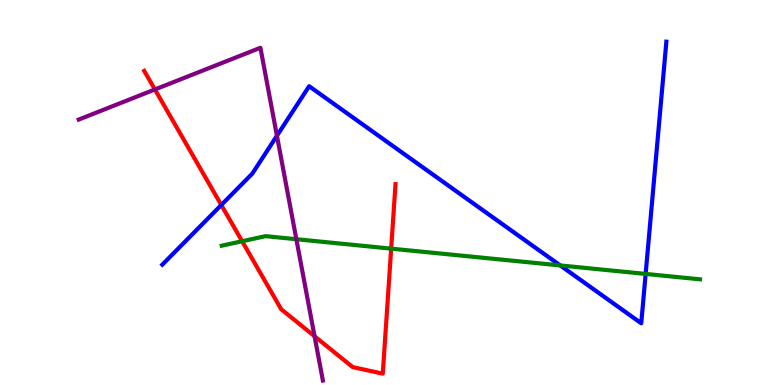[{'lines': ['blue', 'red'], 'intersections': [{'x': 2.86, 'y': 4.68}]}, {'lines': ['green', 'red'], 'intersections': [{'x': 3.12, 'y': 3.73}, {'x': 5.05, 'y': 3.54}]}, {'lines': ['purple', 'red'], 'intersections': [{'x': 2.0, 'y': 7.68}, {'x': 4.06, 'y': 1.27}]}, {'lines': ['blue', 'green'], 'intersections': [{'x': 7.23, 'y': 3.11}, {'x': 8.33, 'y': 2.89}]}, {'lines': ['blue', 'purple'], 'intersections': [{'x': 3.57, 'y': 6.47}]}, {'lines': ['green', 'purple'], 'intersections': [{'x': 3.82, 'y': 3.79}]}]